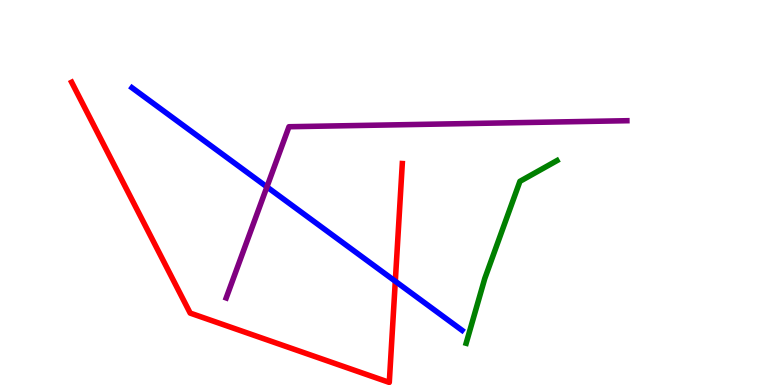[{'lines': ['blue', 'red'], 'intersections': [{'x': 5.1, 'y': 2.69}]}, {'lines': ['green', 'red'], 'intersections': []}, {'lines': ['purple', 'red'], 'intersections': []}, {'lines': ['blue', 'green'], 'intersections': []}, {'lines': ['blue', 'purple'], 'intersections': [{'x': 3.44, 'y': 5.15}]}, {'lines': ['green', 'purple'], 'intersections': []}]